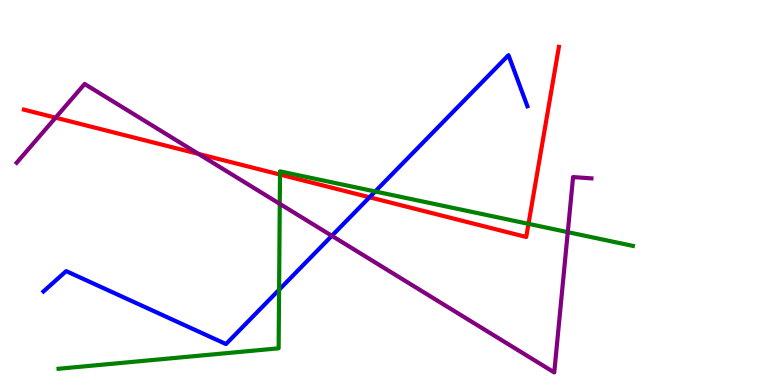[{'lines': ['blue', 'red'], 'intersections': [{'x': 4.77, 'y': 4.88}]}, {'lines': ['green', 'red'], 'intersections': [{'x': 3.61, 'y': 5.47}, {'x': 6.82, 'y': 4.19}]}, {'lines': ['purple', 'red'], 'intersections': [{'x': 0.717, 'y': 6.94}, {'x': 2.56, 'y': 6.0}]}, {'lines': ['blue', 'green'], 'intersections': [{'x': 3.6, 'y': 2.47}, {'x': 4.84, 'y': 5.03}]}, {'lines': ['blue', 'purple'], 'intersections': [{'x': 4.28, 'y': 3.87}]}, {'lines': ['green', 'purple'], 'intersections': [{'x': 3.61, 'y': 4.71}, {'x': 7.33, 'y': 3.97}]}]